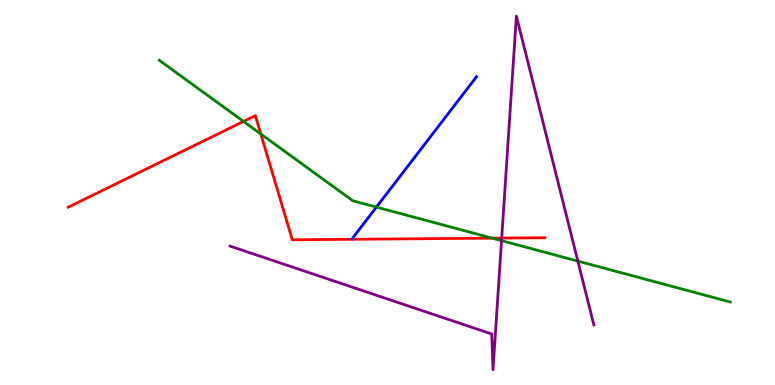[{'lines': ['blue', 'red'], 'intersections': []}, {'lines': ['green', 'red'], 'intersections': [{'x': 3.14, 'y': 6.85}, {'x': 3.37, 'y': 6.52}, {'x': 6.35, 'y': 3.81}]}, {'lines': ['purple', 'red'], 'intersections': [{'x': 6.47, 'y': 3.82}]}, {'lines': ['blue', 'green'], 'intersections': [{'x': 4.86, 'y': 4.62}]}, {'lines': ['blue', 'purple'], 'intersections': []}, {'lines': ['green', 'purple'], 'intersections': [{'x': 6.47, 'y': 3.75}, {'x': 7.46, 'y': 3.22}]}]